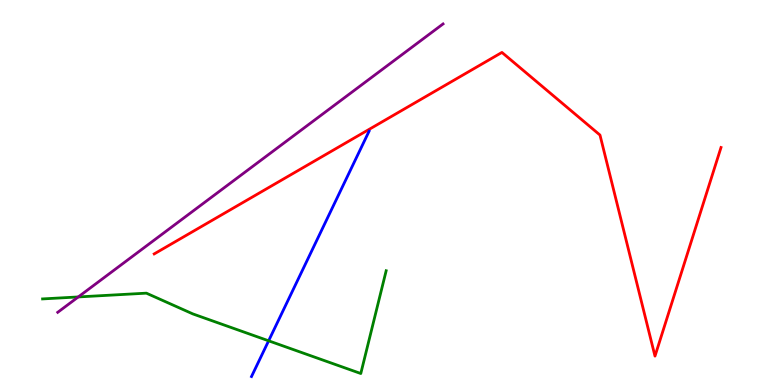[{'lines': ['blue', 'red'], 'intersections': []}, {'lines': ['green', 'red'], 'intersections': []}, {'lines': ['purple', 'red'], 'intersections': []}, {'lines': ['blue', 'green'], 'intersections': [{'x': 3.47, 'y': 1.15}]}, {'lines': ['blue', 'purple'], 'intersections': []}, {'lines': ['green', 'purple'], 'intersections': [{'x': 1.01, 'y': 2.29}]}]